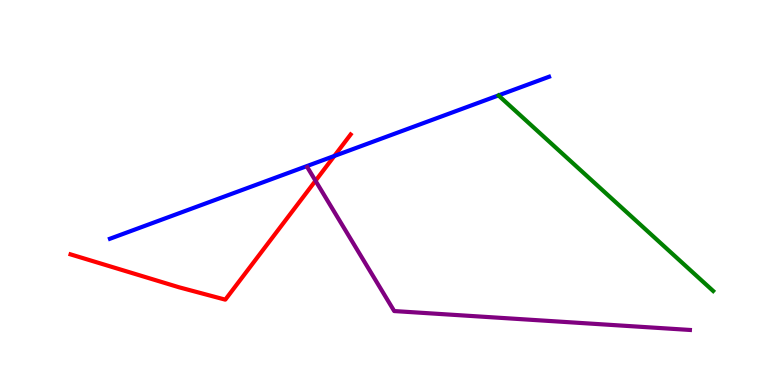[{'lines': ['blue', 'red'], 'intersections': [{'x': 4.31, 'y': 5.95}]}, {'lines': ['green', 'red'], 'intersections': []}, {'lines': ['purple', 'red'], 'intersections': [{'x': 4.07, 'y': 5.3}]}, {'lines': ['blue', 'green'], 'intersections': []}, {'lines': ['blue', 'purple'], 'intersections': []}, {'lines': ['green', 'purple'], 'intersections': []}]